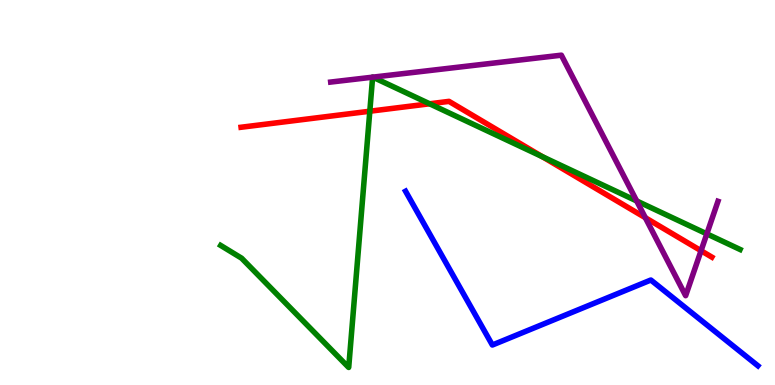[{'lines': ['blue', 'red'], 'intersections': []}, {'lines': ['green', 'red'], 'intersections': [{'x': 4.77, 'y': 7.11}, {'x': 5.54, 'y': 7.3}, {'x': 7.0, 'y': 5.93}]}, {'lines': ['purple', 'red'], 'intersections': [{'x': 8.33, 'y': 4.34}, {'x': 9.05, 'y': 3.49}]}, {'lines': ['blue', 'green'], 'intersections': []}, {'lines': ['blue', 'purple'], 'intersections': []}, {'lines': ['green', 'purple'], 'intersections': [{'x': 4.81, 'y': 8.0}, {'x': 4.81, 'y': 8.0}, {'x': 8.22, 'y': 4.78}, {'x': 9.12, 'y': 3.93}]}]